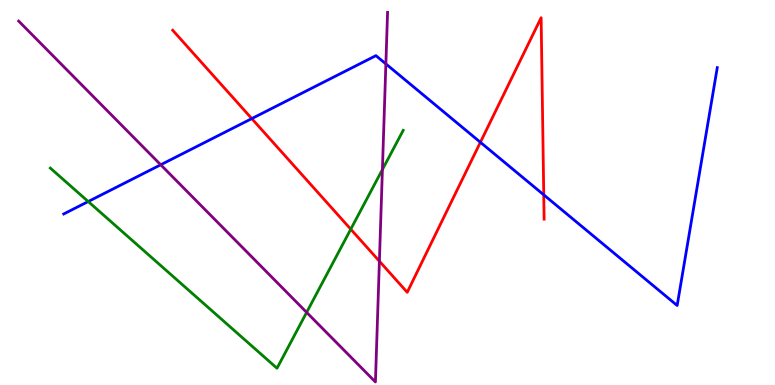[{'lines': ['blue', 'red'], 'intersections': [{'x': 3.25, 'y': 6.92}, {'x': 6.2, 'y': 6.3}, {'x': 7.02, 'y': 4.94}]}, {'lines': ['green', 'red'], 'intersections': [{'x': 4.53, 'y': 4.05}]}, {'lines': ['purple', 'red'], 'intersections': [{'x': 4.9, 'y': 3.22}]}, {'lines': ['blue', 'green'], 'intersections': [{'x': 1.14, 'y': 4.77}]}, {'lines': ['blue', 'purple'], 'intersections': [{'x': 2.07, 'y': 5.72}, {'x': 4.98, 'y': 8.34}]}, {'lines': ['green', 'purple'], 'intersections': [{'x': 3.96, 'y': 1.89}, {'x': 4.93, 'y': 5.6}]}]